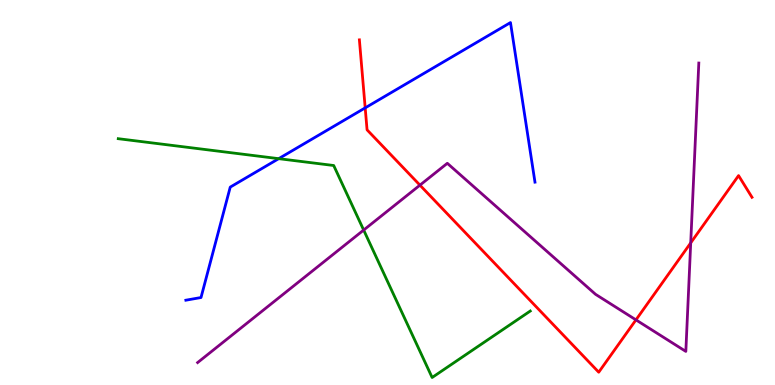[{'lines': ['blue', 'red'], 'intersections': [{'x': 4.71, 'y': 7.2}]}, {'lines': ['green', 'red'], 'intersections': []}, {'lines': ['purple', 'red'], 'intersections': [{'x': 5.42, 'y': 5.19}, {'x': 8.21, 'y': 1.69}, {'x': 8.91, 'y': 3.69}]}, {'lines': ['blue', 'green'], 'intersections': [{'x': 3.6, 'y': 5.88}]}, {'lines': ['blue', 'purple'], 'intersections': []}, {'lines': ['green', 'purple'], 'intersections': [{'x': 4.69, 'y': 4.02}]}]